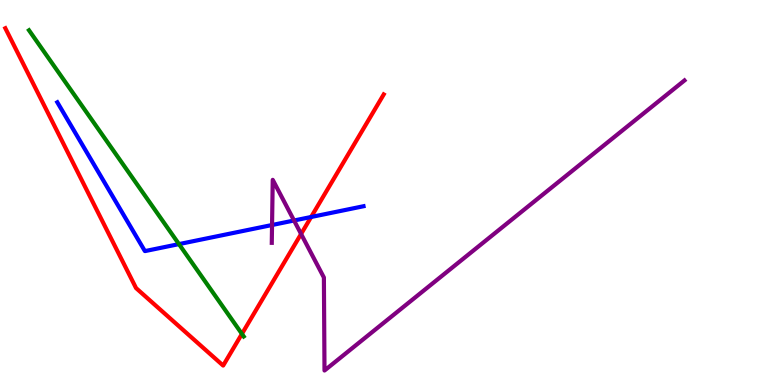[{'lines': ['blue', 'red'], 'intersections': [{'x': 4.01, 'y': 4.36}]}, {'lines': ['green', 'red'], 'intersections': [{'x': 3.12, 'y': 1.33}]}, {'lines': ['purple', 'red'], 'intersections': [{'x': 3.89, 'y': 3.92}]}, {'lines': ['blue', 'green'], 'intersections': [{'x': 2.31, 'y': 3.66}]}, {'lines': ['blue', 'purple'], 'intersections': [{'x': 3.51, 'y': 4.16}, {'x': 3.79, 'y': 4.27}]}, {'lines': ['green', 'purple'], 'intersections': []}]